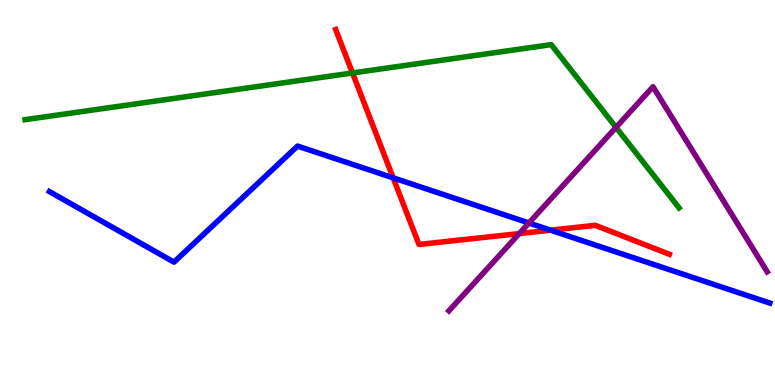[{'lines': ['blue', 'red'], 'intersections': [{'x': 5.07, 'y': 5.38}, {'x': 7.1, 'y': 4.02}]}, {'lines': ['green', 'red'], 'intersections': [{'x': 4.55, 'y': 8.1}]}, {'lines': ['purple', 'red'], 'intersections': [{'x': 6.7, 'y': 3.93}]}, {'lines': ['blue', 'green'], 'intersections': []}, {'lines': ['blue', 'purple'], 'intersections': [{'x': 6.82, 'y': 4.21}]}, {'lines': ['green', 'purple'], 'intersections': [{'x': 7.95, 'y': 6.69}]}]